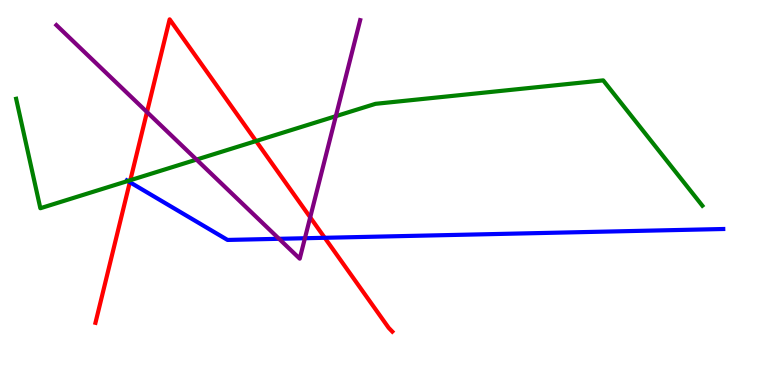[{'lines': ['blue', 'red'], 'intersections': [{'x': 1.68, 'y': 5.27}, {'x': 4.19, 'y': 3.82}]}, {'lines': ['green', 'red'], 'intersections': [{'x': 1.68, 'y': 5.32}, {'x': 3.3, 'y': 6.34}]}, {'lines': ['purple', 'red'], 'intersections': [{'x': 1.9, 'y': 7.09}, {'x': 4.0, 'y': 4.36}]}, {'lines': ['blue', 'green'], 'intersections': [{'x': 1.65, 'y': 5.3}]}, {'lines': ['blue', 'purple'], 'intersections': [{'x': 3.6, 'y': 3.8}, {'x': 3.93, 'y': 3.81}]}, {'lines': ['green', 'purple'], 'intersections': [{'x': 2.54, 'y': 5.85}, {'x': 4.33, 'y': 6.98}]}]